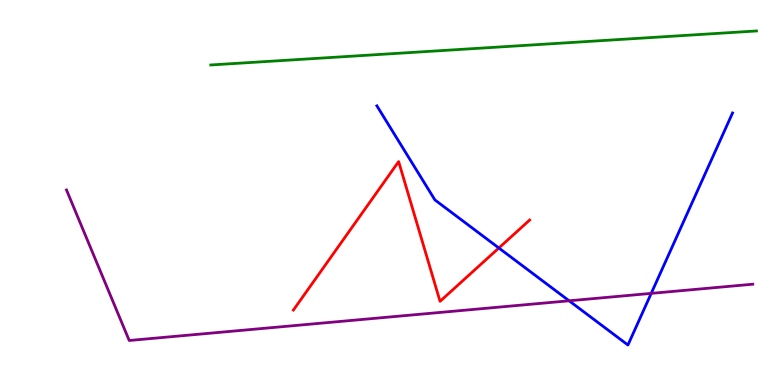[{'lines': ['blue', 'red'], 'intersections': [{'x': 6.44, 'y': 3.56}]}, {'lines': ['green', 'red'], 'intersections': []}, {'lines': ['purple', 'red'], 'intersections': []}, {'lines': ['blue', 'green'], 'intersections': []}, {'lines': ['blue', 'purple'], 'intersections': [{'x': 7.34, 'y': 2.19}, {'x': 8.4, 'y': 2.38}]}, {'lines': ['green', 'purple'], 'intersections': []}]